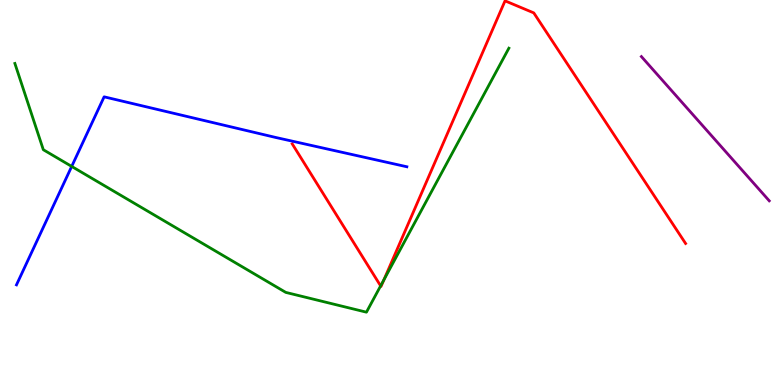[{'lines': ['blue', 'red'], 'intersections': []}, {'lines': ['green', 'red'], 'intersections': [{'x': 4.91, 'y': 2.57}, {'x': 4.95, 'y': 2.73}]}, {'lines': ['purple', 'red'], 'intersections': []}, {'lines': ['blue', 'green'], 'intersections': [{'x': 0.925, 'y': 5.68}]}, {'lines': ['blue', 'purple'], 'intersections': []}, {'lines': ['green', 'purple'], 'intersections': []}]